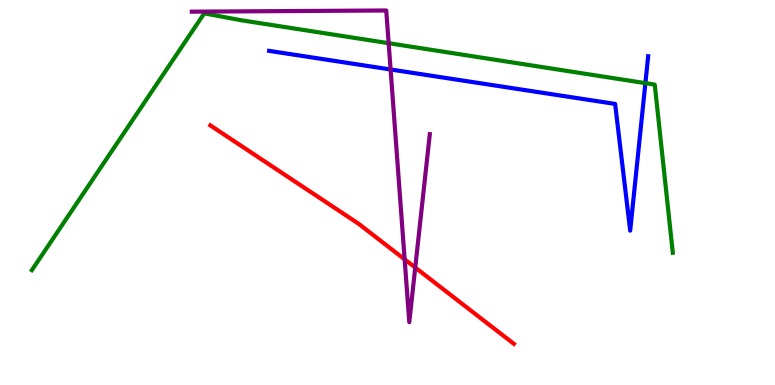[{'lines': ['blue', 'red'], 'intersections': []}, {'lines': ['green', 'red'], 'intersections': []}, {'lines': ['purple', 'red'], 'intersections': [{'x': 5.22, 'y': 3.26}, {'x': 5.36, 'y': 3.05}]}, {'lines': ['blue', 'green'], 'intersections': [{'x': 8.33, 'y': 7.84}]}, {'lines': ['blue', 'purple'], 'intersections': [{'x': 5.04, 'y': 8.19}]}, {'lines': ['green', 'purple'], 'intersections': [{'x': 5.01, 'y': 8.88}]}]